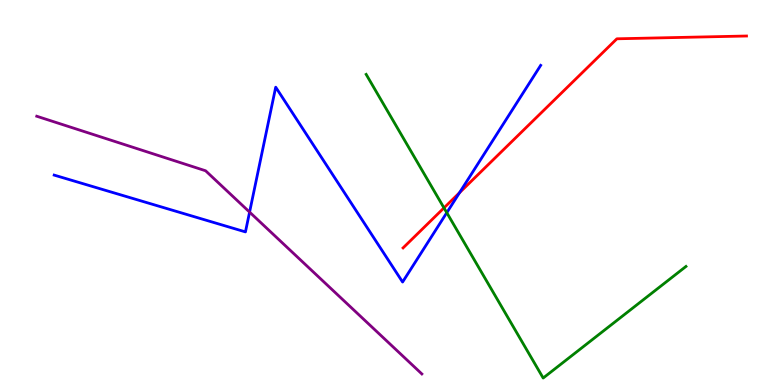[{'lines': ['blue', 'red'], 'intersections': [{'x': 5.93, 'y': 4.99}]}, {'lines': ['green', 'red'], 'intersections': [{'x': 5.73, 'y': 4.6}]}, {'lines': ['purple', 'red'], 'intersections': []}, {'lines': ['blue', 'green'], 'intersections': [{'x': 5.77, 'y': 4.48}]}, {'lines': ['blue', 'purple'], 'intersections': [{'x': 3.22, 'y': 4.49}]}, {'lines': ['green', 'purple'], 'intersections': []}]